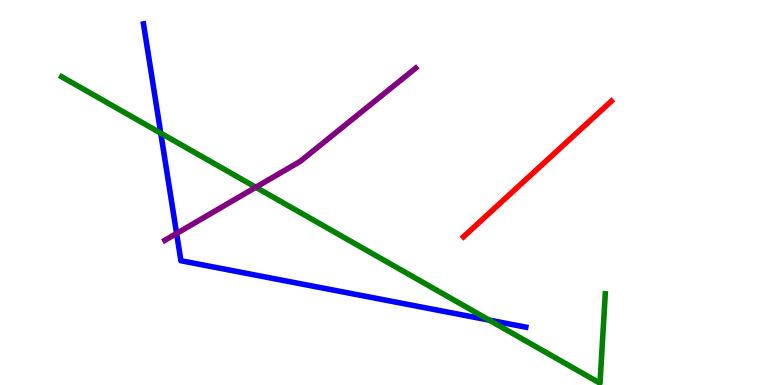[{'lines': ['blue', 'red'], 'intersections': []}, {'lines': ['green', 'red'], 'intersections': []}, {'lines': ['purple', 'red'], 'intersections': []}, {'lines': ['blue', 'green'], 'intersections': [{'x': 2.07, 'y': 6.54}, {'x': 6.31, 'y': 1.69}]}, {'lines': ['blue', 'purple'], 'intersections': [{'x': 2.28, 'y': 3.94}]}, {'lines': ['green', 'purple'], 'intersections': [{'x': 3.3, 'y': 5.14}]}]